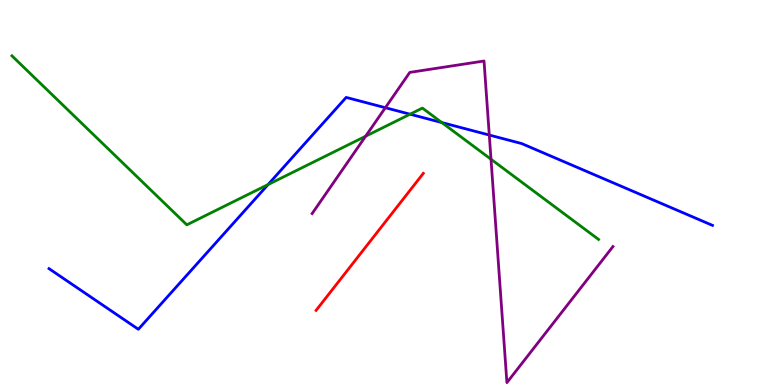[{'lines': ['blue', 'red'], 'intersections': []}, {'lines': ['green', 'red'], 'intersections': []}, {'lines': ['purple', 'red'], 'intersections': []}, {'lines': ['blue', 'green'], 'intersections': [{'x': 3.46, 'y': 5.21}, {'x': 5.29, 'y': 7.03}, {'x': 5.7, 'y': 6.82}]}, {'lines': ['blue', 'purple'], 'intersections': [{'x': 4.97, 'y': 7.2}, {'x': 6.31, 'y': 6.49}]}, {'lines': ['green', 'purple'], 'intersections': [{'x': 4.72, 'y': 6.46}, {'x': 6.34, 'y': 5.86}]}]